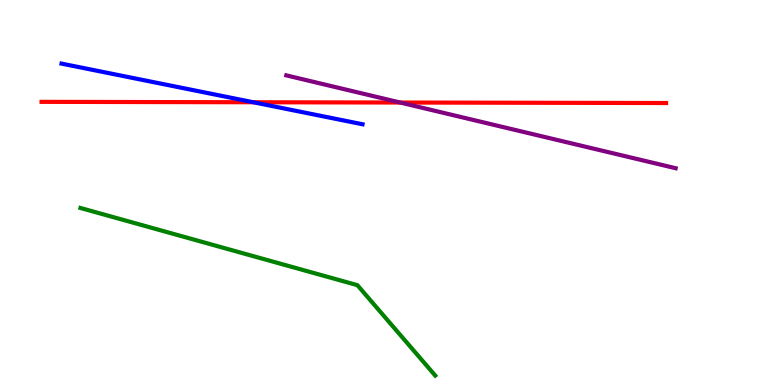[{'lines': ['blue', 'red'], 'intersections': [{'x': 3.27, 'y': 7.34}]}, {'lines': ['green', 'red'], 'intersections': []}, {'lines': ['purple', 'red'], 'intersections': [{'x': 5.16, 'y': 7.34}]}, {'lines': ['blue', 'green'], 'intersections': []}, {'lines': ['blue', 'purple'], 'intersections': []}, {'lines': ['green', 'purple'], 'intersections': []}]